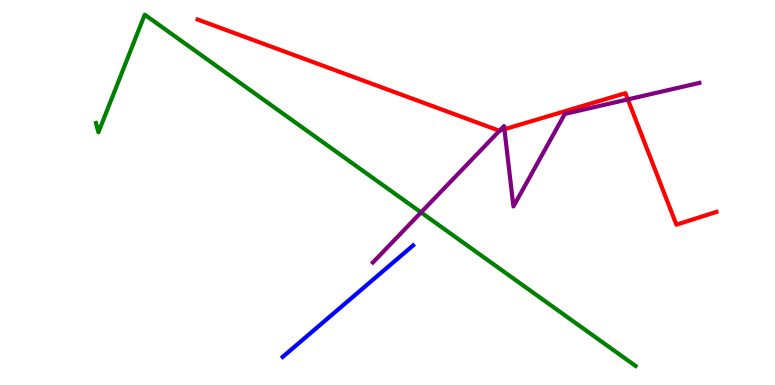[{'lines': ['blue', 'red'], 'intersections': []}, {'lines': ['green', 'red'], 'intersections': []}, {'lines': ['purple', 'red'], 'intersections': [{'x': 6.45, 'y': 6.61}, {'x': 6.51, 'y': 6.64}, {'x': 8.1, 'y': 7.42}]}, {'lines': ['blue', 'green'], 'intersections': []}, {'lines': ['blue', 'purple'], 'intersections': []}, {'lines': ['green', 'purple'], 'intersections': [{'x': 5.43, 'y': 4.48}]}]